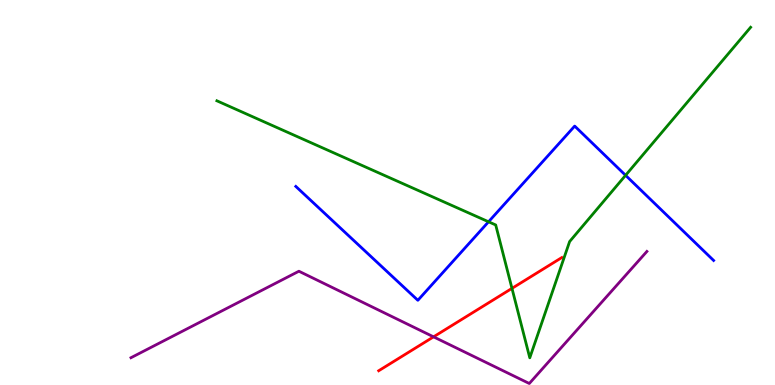[{'lines': ['blue', 'red'], 'intersections': []}, {'lines': ['green', 'red'], 'intersections': [{'x': 6.61, 'y': 2.51}]}, {'lines': ['purple', 'red'], 'intersections': [{'x': 5.59, 'y': 1.25}]}, {'lines': ['blue', 'green'], 'intersections': [{'x': 6.3, 'y': 4.24}, {'x': 8.07, 'y': 5.45}]}, {'lines': ['blue', 'purple'], 'intersections': []}, {'lines': ['green', 'purple'], 'intersections': []}]